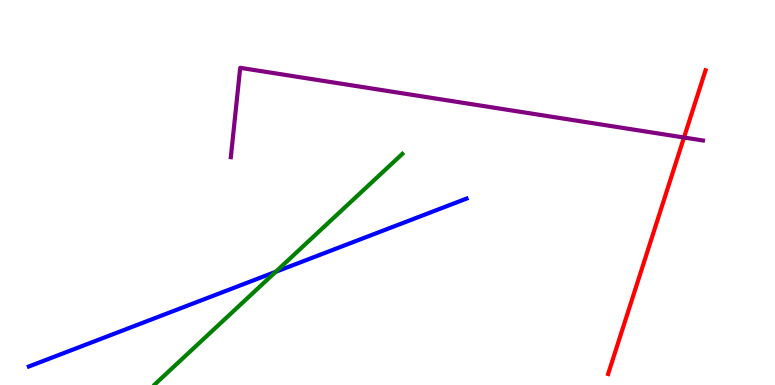[{'lines': ['blue', 'red'], 'intersections': []}, {'lines': ['green', 'red'], 'intersections': []}, {'lines': ['purple', 'red'], 'intersections': [{'x': 8.83, 'y': 6.43}]}, {'lines': ['blue', 'green'], 'intersections': [{'x': 3.56, 'y': 2.94}]}, {'lines': ['blue', 'purple'], 'intersections': []}, {'lines': ['green', 'purple'], 'intersections': []}]